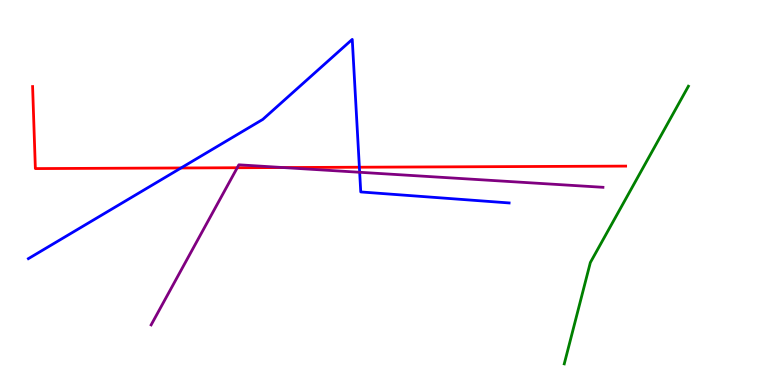[{'lines': ['blue', 'red'], 'intersections': [{'x': 2.34, 'y': 5.64}, {'x': 4.64, 'y': 5.66}]}, {'lines': ['green', 'red'], 'intersections': []}, {'lines': ['purple', 'red'], 'intersections': [{'x': 3.06, 'y': 5.64}, {'x': 3.65, 'y': 5.65}]}, {'lines': ['blue', 'green'], 'intersections': []}, {'lines': ['blue', 'purple'], 'intersections': [{'x': 4.64, 'y': 5.53}]}, {'lines': ['green', 'purple'], 'intersections': []}]